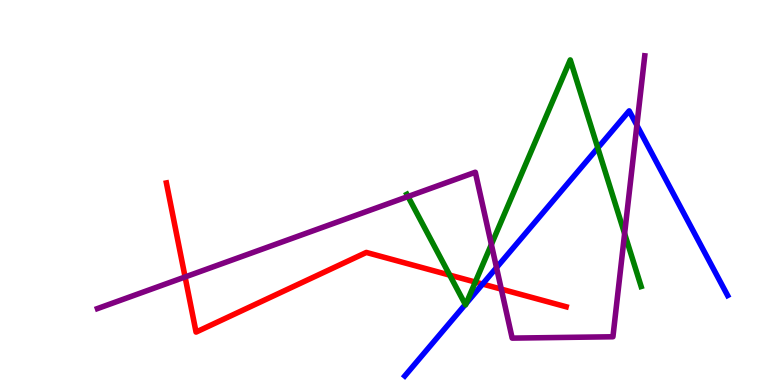[{'lines': ['blue', 'red'], 'intersections': [{'x': 6.23, 'y': 2.62}]}, {'lines': ['green', 'red'], 'intersections': [{'x': 5.8, 'y': 2.85}, {'x': 6.13, 'y': 2.67}]}, {'lines': ['purple', 'red'], 'intersections': [{'x': 2.39, 'y': 2.81}, {'x': 6.47, 'y': 2.49}]}, {'lines': ['blue', 'green'], 'intersections': [{'x': 6.0, 'y': 2.09}, {'x': 6.02, 'y': 2.12}, {'x': 7.71, 'y': 6.16}]}, {'lines': ['blue', 'purple'], 'intersections': [{'x': 6.41, 'y': 3.05}, {'x': 8.22, 'y': 6.75}]}, {'lines': ['green', 'purple'], 'intersections': [{'x': 5.26, 'y': 4.9}, {'x': 6.34, 'y': 3.65}, {'x': 8.06, 'y': 3.93}]}]